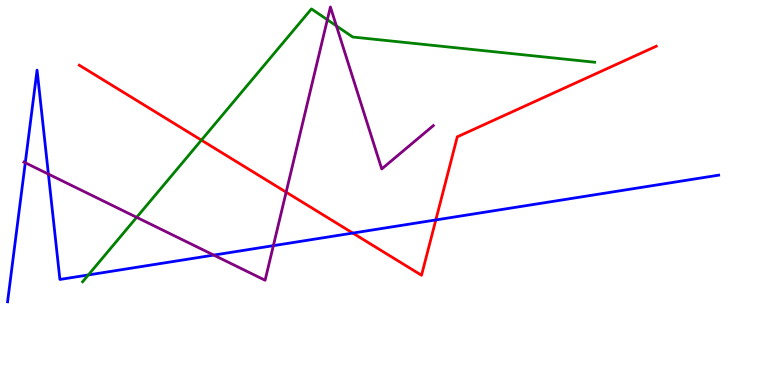[{'lines': ['blue', 'red'], 'intersections': [{'x': 4.55, 'y': 3.95}, {'x': 5.62, 'y': 4.29}]}, {'lines': ['green', 'red'], 'intersections': [{'x': 2.6, 'y': 6.36}]}, {'lines': ['purple', 'red'], 'intersections': [{'x': 3.69, 'y': 5.01}]}, {'lines': ['blue', 'green'], 'intersections': [{'x': 1.14, 'y': 2.86}]}, {'lines': ['blue', 'purple'], 'intersections': [{'x': 0.326, 'y': 5.77}, {'x': 0.625, 'y': 5.48}, {'x': 2.76, 'y': 3.37}, {'x': 3.53, 'y': 3.62}]}, {'lines': ['green', 'purple'], 'intersections': [{'x': 1.76, 'y': 4.36}, {'x': 4.22, 'y': 9.49}, {'x': 4.34, 'y': 9.33}]}]